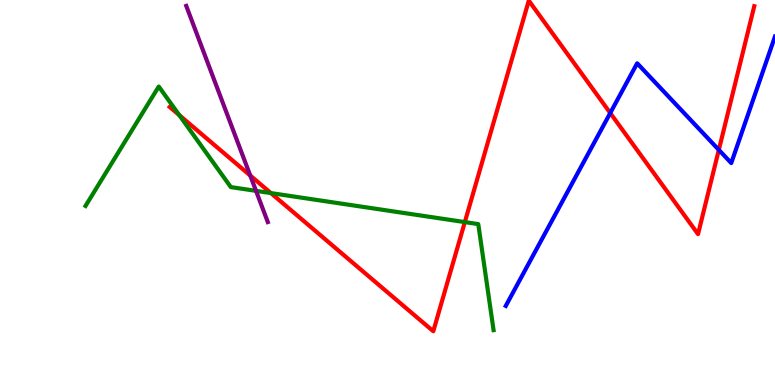[{'lines': ['blue', 'red'], 'intersections': [{'x': 7.87, 'y': 7.06}, {'x': 9.28, 'y': 6.11}]}, {'lines': ['green', 'red'], 'intersections': [{'x': 2.31, 'y': 7.01}, {'x': 3.5, 'y': 4.98}, {'x': 6.0, 'y': 4.23}]}, {'lines': ['purple', 'red'], 'intersections': [{'x': 3.23, 'y': 5.44}]}, {'lines': ['blue', 'green'], 'intersections': []}, {'lines': ['blue', 'purple'], 'intersections': []}, {'lines': ['green', 'purple'], 'intersections': [{'x': 3.3, 'y': 5.04}]}]